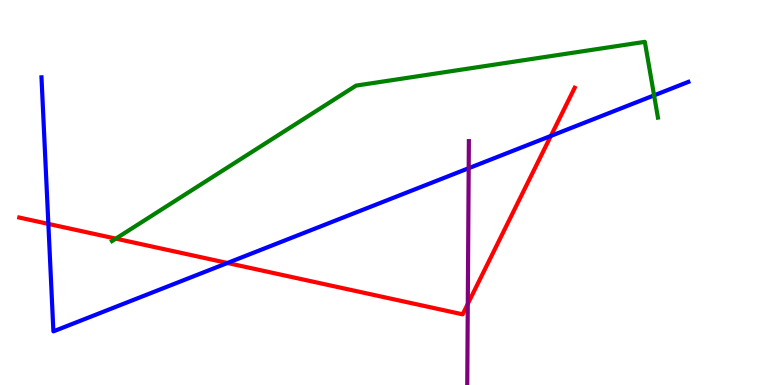[{'lines': ['blue', 'red'], 'intersections': [{'x': 0.624, 'y': 4.18}, {'x': 2.93, 'y': 3.17}, {'x': 7.11, 'y': 6.47}]}, {'lines': ['green', 'red'], 'intersections': [{'x': 1.49, 'y': 3.8}]}, {'lines': ['purple', 'red'], 'intersections': [{'x': 6.04, 'y': 2.11}]}, {'lines': ['blue', 'green'], 'intersections': [{'x': 8.44, 'y': 7.52}]}, {'lines': ['blue', 'purple'], 'intersections': [{'x': 6.05, 'y': 5.63}]}, {'lines': ['green', 'purple'], 'intersections': []}]